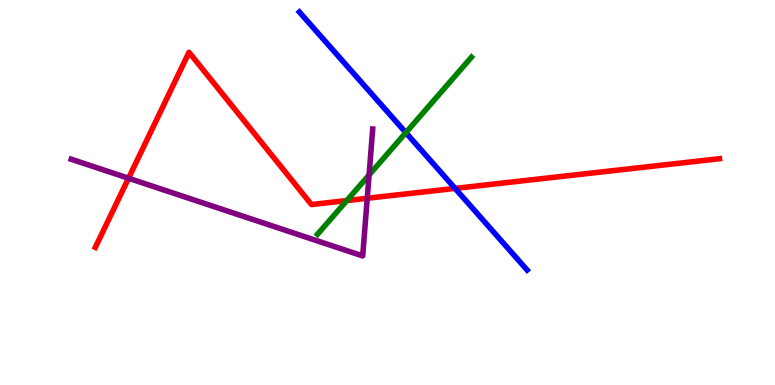[{'lines': ['blue', 'red'], 'intersections': [{'x': 5.87, 'y': 5.11}]}, {'lines': ['green', 'red'], 'intersections': [{'x': 4.48, 'y': 4.79}]}, {'lines': ['purple', 'red'], 'intersections': [{'x': 1.66, 'y': 5.37}, {'x': 4.74, 'y': 4.85}]}, {'lines': ['blue', 'green'], 'intersections': [{'x': 5.24, 'y': 6.55}]}, {'lines': ['blue', 'purple'], 'intersections': []}, {'lines': ['green', 'purple'], 'intersections': [{'x': 4.76, 'y': 5.46}]}]